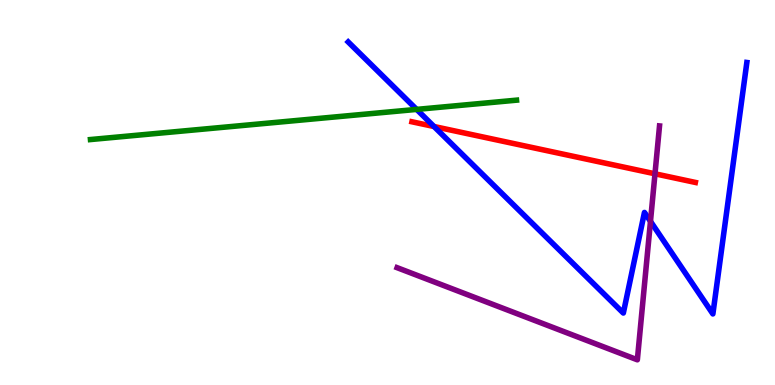[{'lines': ['blue', 'red'], 'intersections': [{'x': 5.6, 'y': 6.71}]}, {'lines': ['green', 'red'], 'intersections': []}, {'lines': ['purple', 'red'], 'intersections': [{'x': 8.45, 'y': 5.49}]}, {'lines': ['blue', 'green'], 'intersections': [{'x': 5.38, 'y': 7.16}]}, {'lines': ['blue', 'purple'], 'intersections': [{'x': 8.39, 'y': 4.25}]}, {'lines': ['green', 'purple'], 'intersections': []}]